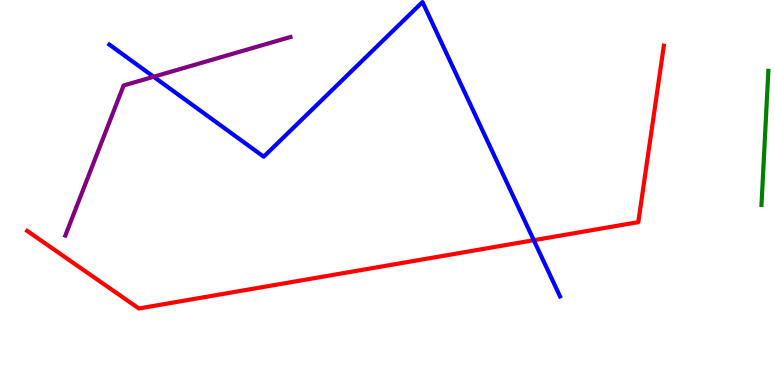[{'lines': ['blue', 'red'], 'intersections': [{'x': 6.89, 'y': 3.76}]}, {'lines': ['green', 'red'], 'intersections': []}, {'lines': ['purple', 'red'], 'intersections': []}, {'lines': ['blue', 'green'], 'intersections': []}, {'lines': ['blue', 'purple'], 'intersections': [{'x': 1.98, 'y': 8.01}]}, {'lines': ['green', 'purple'], 'intersections': []}]